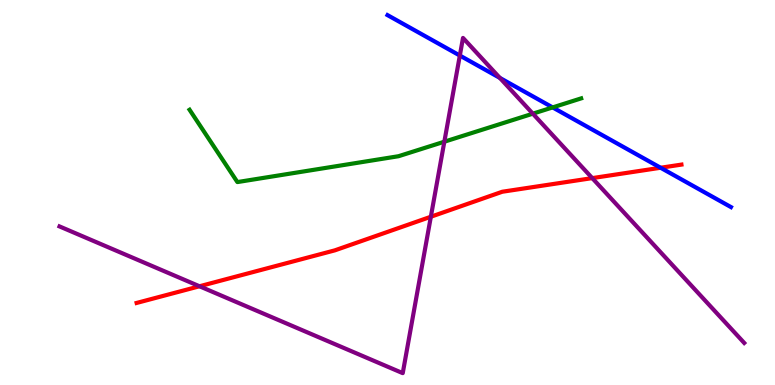[{'lines': ['blue', 'red'], 'intersections': [{'x': 8.52, 'y': 5.64}]}, {'lines': ['green', 'red'], 'intersections': []}, {'lines': ['purple', 'red'], 'intersections': [{'x': 2.57, 'y': 2.56}, {'x': 5.56, 'y': 4.37}, {'x': 7.64, 'y': 5.37}]}, {'lines': ['blue', 'green'], 'intersections': [{'x': 7.13, 'y': 7.21}]}, {'lines': ['blue', 'purple'], 'intersections': [{'x': 5.93, 'y': 8.56}, {'x': 6.45, 'y': 7.98}]}, {'lines': ['green', 'purple'], 'intersections': [{'x': 5.73, 'y': 6.32}, {'x': 6.88, 'y': 7.05}]}]